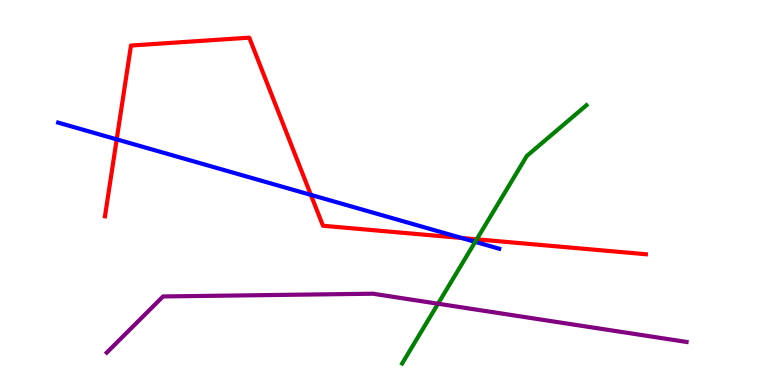[{'lines': ['blue', 'red'], 'intersections': [{'x': 1.51, 'y': 6.38}, {'x': 4.01, 'y': 4.94}, {'x': 5.96, 'y': 3.82}]}, {'lines': ['green', 'red'], 'intersections': [{'x': 6.15, 'y': 3.78}]}, {'lines': ['purple', 'red'], 'intersections': []}, {'lines': ['blue', 'green'], 'intersections': [{'x': 6.13, 'y': 3.72}]}, {'lines': ['blue', 'purple'], 'intersections': []}, {'lines': ['green', 'purple'], 'intersections': [{'x': 5.65, 'y': 2.11}]}]